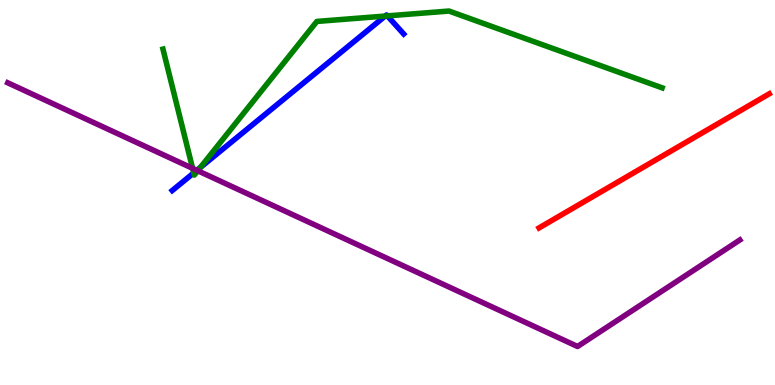[{'lines': ['blue', 'red'], 'intersections': []}, {'lines': ['green', 'red'], 'intersections': []}, {'lines': ['purple', 'red'], 'intersections': []}, {'lines': ['blue', 'green'], 'intersections': [{'x': 2.5, 'y': 5.51}, {'x': 2.58, 'y': 5.65}, {'x': 4.97, 'y': 9.58}, {'x': 5.0, 'y': 9.59}]}, {'lines': ['blue', 'purple'], 'intersections': [{'x': 2.54, 'y': 5.58}]}, {'lines': ['green', 'purple'], 'intersections': [{'x': 2.49, 'y': 5.63}, {'x': 2.55, 'y': 5.57}]}]